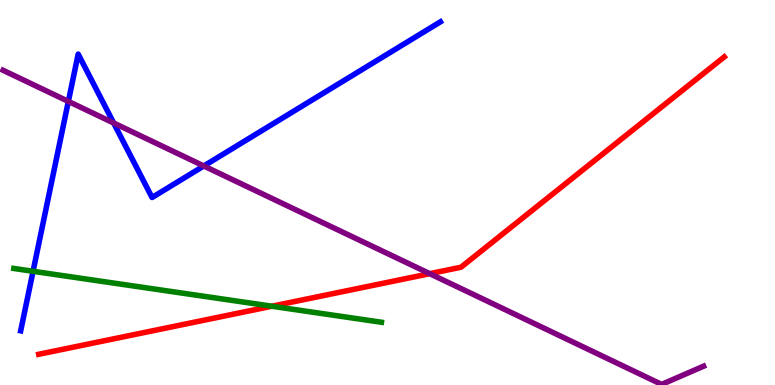[{'lines': ['blue', 'red'], 'intersections': []}, {'lines': ['green', 'red'], 'intersections': [{'x': 3.51, 'y': 2.05}]}, {'lines': ['purple', 'red'], 'intersections': [{'x': 5.55, 'y': 2.89}]}, {'lines': ['blue', 'green'], 'intersections': [{'x': 0.427, 'y': 2.95}]}, {'lines': ['blue', 'purple'], 'intersections': [{'x': 0.882, 'y': 7.37}, {'x': 1.47, 'y': 6.8}, {'x': 2.63, 'y': 5.69}]}, {'lines': ['green', 'purple'], 'intersections': []}]